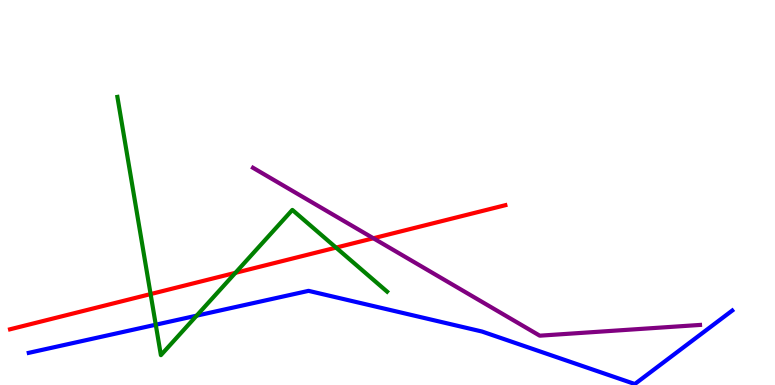[{'lines': ['blue', 'red'], 'intersections': []}, {'lines': ['green', 'red'], 'intersections': [{'x': 1.94, 'y': 2.36}, {'x': 3.04, 'y': 2.91}, {'x': 4.34, 'y': 3.57}]}, {'lines': ['purple', 'red'], 'intersections': [{'x': 4.82, 'y': 3.81}]}, {'lines': ['blue', 'green'], 'intersections': [{'x': 2.01, 'y': 1.57}, {'x': 2.54, 'y': 1.8}]}, {'lines': ['blue', 'purple'], 'intersections': []}, {'lines': ['green', 'purple'], 'intersections': []}]